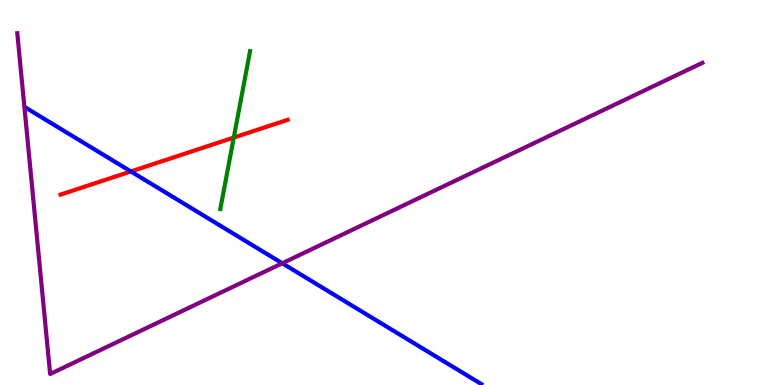[{'lines': ['blue', 'red'], 'intersections': [{'x': 1.69, 'y': 5.55}]}, {'lines': ['green', 'red'], 'intersections': [{'x': 3.02, 'y': 6.43}]}, {'lines': ['purple', 'red'], 'intersections': []}, {'lines': ['blue', 'green'], 'intersections': []}, {'lines': ['blue', 'purple'], 'intersections': [{'x': 3.64, 'y': 3.16}]}, {'lines': ['green', 'purple'], 'intersections': []}]